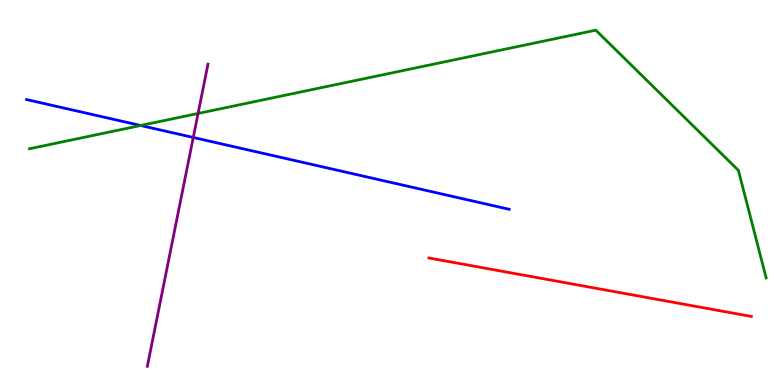[{'lines': ['blue', 'red'], 'intersections': []}, {'lines': ['green', 'red'], 'intersections': []}, {'lines': ['purple', 'red'], 'intersections': []}, {'lines': ['blue', 'green'], 'intersections': [{'x': 1.81, 'y': 6.74}]}, {'lines': ['blue', 'purple'], 'intersections': [{'x': 2.49, 'y': 6.43}]}, {'lines': ['green', 'purple'], 'intersections': [{'x': 2.56, 'y': 7.05}]}]